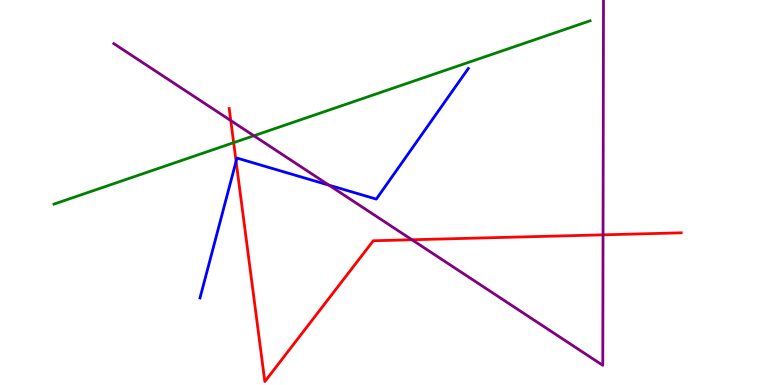[{'lines': ['blue', 'red'], 'intersections': [{'x': 3.05, 'y': 5.81}]}, {'lines': ['green', 'red'], 'intersections': [{'x': 3.01, 'y': 6.29}]}, {'lines': ['purple', 'red'], 'intersections': [{'x': 2.98, 'y': 6.87}, {'x': 5.32, 'y': 3.77}, {'x': 7.78, 'y': 3.9}]}, {'lines': ['blue', 'green'], 'intersections': []}, {'lines': ['blue', 'purple'], 'intersections': [{'x': 4.24, 'y': 5.19}]}, {'lines': ['green', 'purple'], 'intersections': [{'x': 3.28, 'y': 6.47}]}]